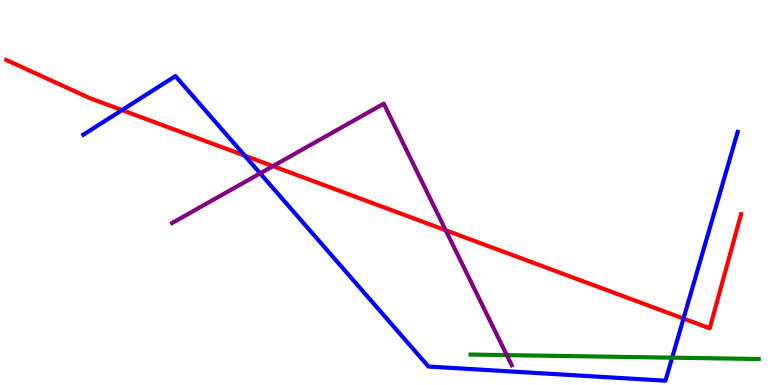[{'lines': ['blue', 'red'], 'intersections': [{'x': 1.57, 'y': 7.14}, {'x': 3.16, 'y': 5.96}, {'x': 8.82, 'y': 1.73}]}, {'lines': ['green', 'red'], 'intersections': []}, {'lines': ['purple', 'red'], 'intersections': [{'x': 3.52, 'y': 5.68}, {'x': 5.75, 'y': 4.02}]}, {'lines': ['blue', 'green'], 'intersections': [{'x': 8.67, 'y': 0.71}]}, {'lines': ['blue', 'purple'], 'intersections': [{'x': 3.36, 'y': 5.5}]}, {'lines': ['green', 'purple'], 'intersections': [{'x': 6.54, 'y': 0.776}]}]